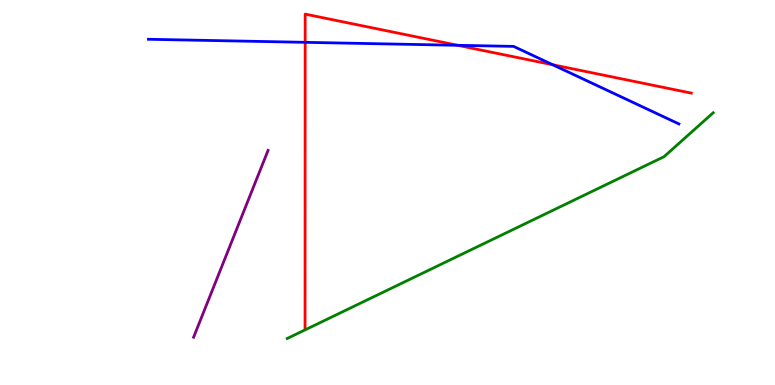[{'lines': ['blue', 'red'], 'intersections': [{'x': 3.94, 'y': 8.9}, {'x': 5.9, 'y': 8.82}, {'x': 7.13, 'y': 8.32}]}, {'lines': ['green', 'red'], 'intersections': []}, {'lines': ['purple', 'red'], 'intersections': []}, {'lines': ['blue', 'green'], 'intersections': []}, {'lines': ['blue', 'purple'], 'intersections': []}, {'lines': ['green', 'purple'], 'intersections': []}]